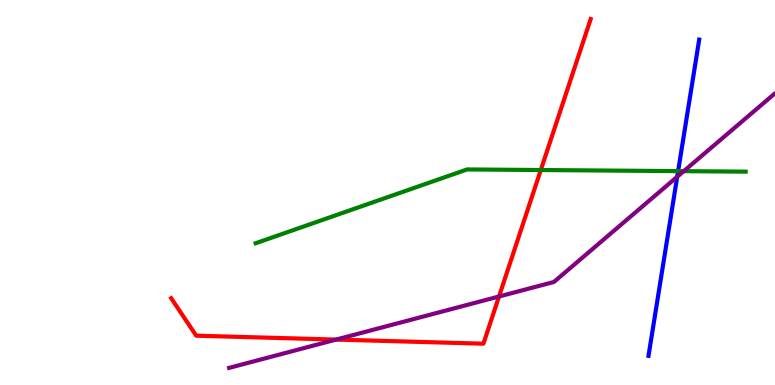[{'lines': ['blue', 'red'], 'intersections': []}, {'lines': ['green', 'red'], 'intersections': [{'x': 6.98, 'y': 5.58}]}, {'lines': ['purple', 'red'], 'intersections': [{'x': 4.34, 'y': 1.18}, {'x': 6.44, 'y': 2.3}]}, {'lines': ['blue', 'green'], 'intersections': [{'x': 8.75, 'y': 5.56}]}, {'lines': ['blue', 'purple'], 'intersections': [{'x': 8.74, 'y': 5.41}]}, {'lines': ['green', 'purple'], 'intersections': [{'x': 8.82, 'y': 5.55}]}]